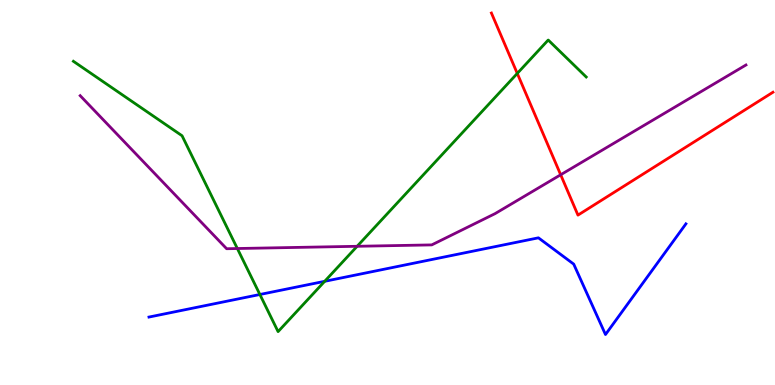[{'lines': ['blue', 'red'], 'intersections': []}, {'lines': ['green', 'red'], 'intersections': [{'x': 6.67, 'y': 8.09}]}, {'lines': ['purple', 'red'], 'intersections': [{'x': 7.23, 'y': 5.46}]}, {'lines': ['blue', 'green'], 'intersections': [{'x': 3.35, 'y': 2.35}, {'x': 4.19, 'y': 2.69}]}, {'lines': ['blue', 'purple'], 'intersections': []}, {'lines': ['green', 'purple'], 'intersections': [{'x': 3.06, 'y': 3.54}, {'x': 4.61, 'y': 3.6}]}]